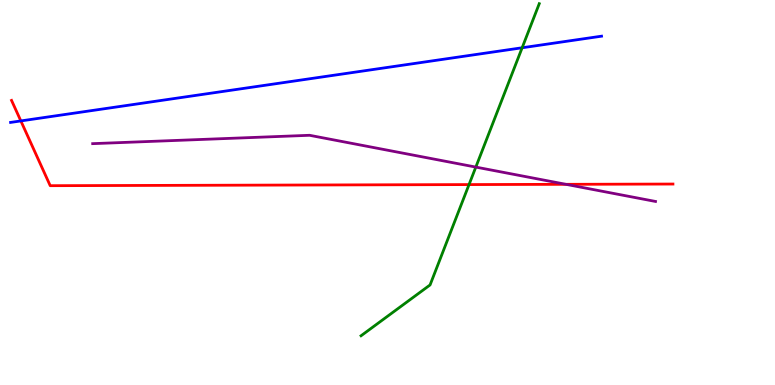[{'lines': ['blue', 'red'], 'intersections': [{'x': 0.269, 'y': 6.86}]}, {'lines': ['green', 'red'], 'intersections': [{'x': 6.05, 'y': 5.21}]}, {'lines': ['purple', 'red'], 'intersections': [{'x': 7.3, 'y': 5.21}]}, {'lines': ['blue', 'green'], 'intersections': [{'x': 6.74, 'y': 8.76}]}, {'lines': ['blue', 'purple'], 'intersections': []}, {'lines': ['green', 'purple'], 'intersections': [{'x': 6.14, 'y': 5.66}]}]